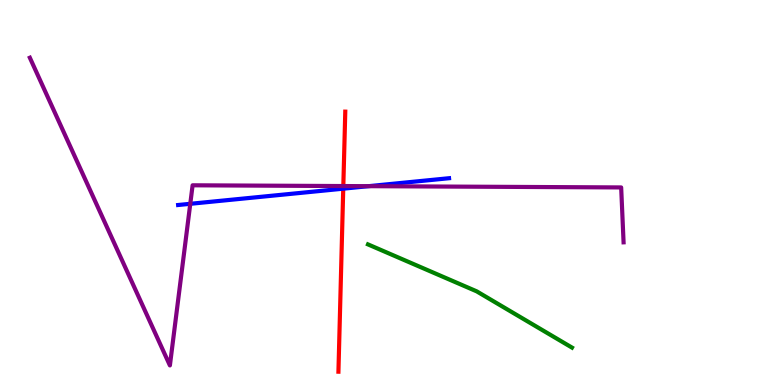[{'lines': ['blue', 'red'], 'intersections': [{'x': 4.43, 'y': 5.1}]}, {'lines': ['green', 'red'], 'intersections': []}, {'lines': ['purple', 'red'], 'intersections': [{'x': 4.43, 'y': 5.17}]}, {'lines': ['blue', 'green'], 'intersections': []}, {'lines': ['blue', 'purple'], 'intersections': [{'x': 2.46, 'y': 4.71}, {'x': 4.76, 'y': 5.16}]}, {'lines': ['green', 'purple'], 'intersections': []}]